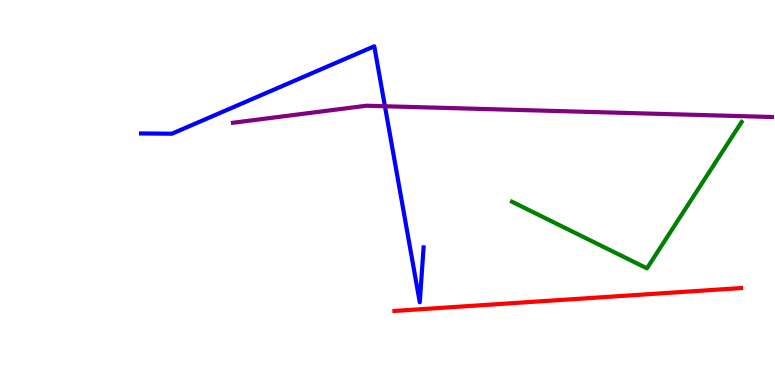[{'lines': ['blue', 'red'], 'intersections': []}, {'lines': ['green', 'red'], 'intersections': []}, {'lines': ['purple', 'red'], 'intersections': []}, {'lines': ['blue', 'green'], 'intersections': []}, {'lines': ['blue', 'purple'], 'intersections': [{'x': 4.97, 'y': 7.24}]}, {'lines': ['green', 'purple'], 'intersections': []}]